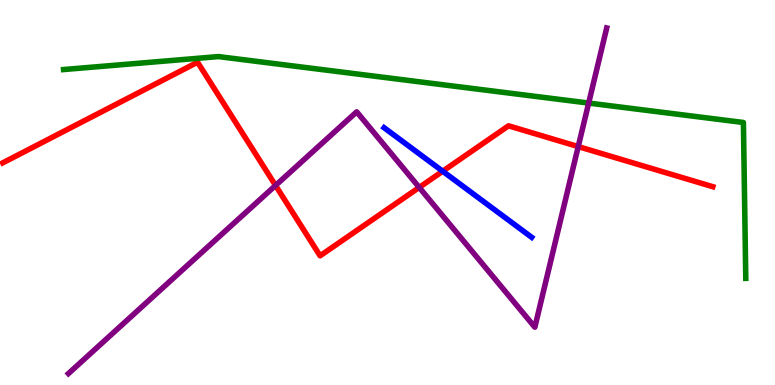[{'lines': ['blue', 'red'], 'intersections': [{'x': 5.71, 'y': 5.55}]}, {'lines': ['green', 'red'], 'intersections': []}, {'lines': ['purple', 'red'], 'intersections': [{'x': 3.56, 'y': 5.18}, {'x': 5.41, 'y': 5.13}, {'x': 7.46, 'y': 6.19}]}, {'lines': ['blue', 'green'], 'intersections': []}, {'lines': ['blue', 'purple'], 'intersections': []}, {'lines': ['green', 'purple'], 'intersections': [{'x': 7.6, 'y': 7.32}]}]